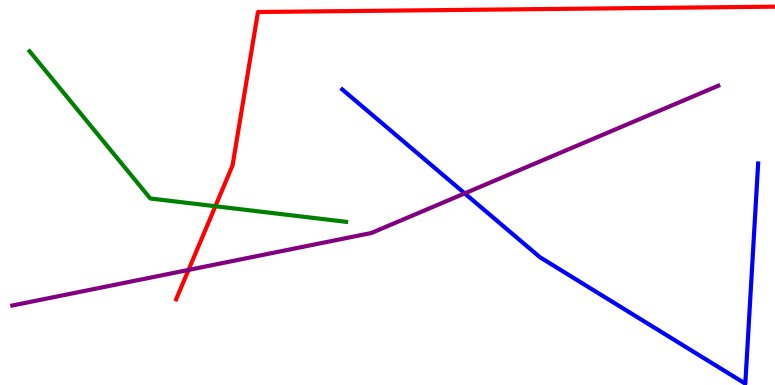[{'lines': ['blue', 'red'], 'intersections': []}, {'lines': ['green', 'red'], 'intersections': [{'x': 2.78, 'y': 4.64}]}, {'lines': ['purple', 'red'], 'intersections': [{'x': 2.43, 'y': 2.99}]}, {'lines': ['blue', 'green'], 'intersections': []}, {'lines': ['blue', 'purple'], 'intersections': [{'x': 6.0, 'y': 4.98}]}, {'lines': ['green', 'purple'], 'intersections': []}]